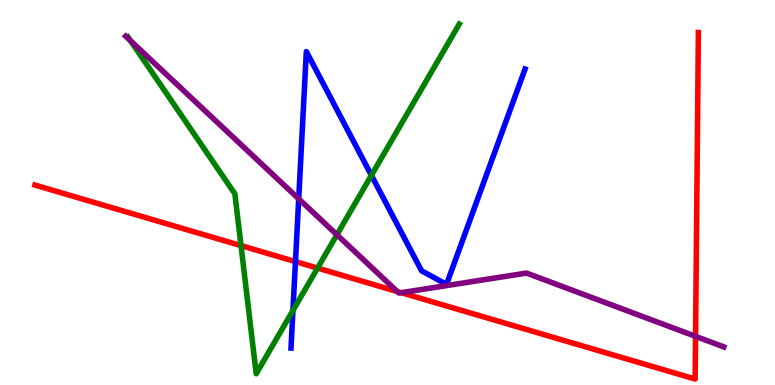[{'lines': ['blue', 'red'], 'intersections': [{'x': 3.81, 'y': 3.21}]}, {'lines': ['green', 'red'], 'intersections': [{'x': 3.11, 'y': 3.62}, {'x': 4.1, 'y': 3.04}]}, {'lines': ['purple', 'red'], 'intersections': [{'x': 5.13, 'y': 2.43}, {'x': 5.18, 'y': 2.4}, {'x': 8.97, 'y': 1.26}]}, {'lines': ['blue', 'green'], 'intersections': [{'x': 3.78, 'y': 1.94}, {'x': 4.79, 'y': 5.45}]}, {'lines': ['blue', 'purple'], 'intersections': [{'x': 3.85, 'y': 4.84}]}, {'lines': ['green', 'purple'], 'intersections': [{'x': 1.68, 'y': 8.94}, {'x': 4.35, 'y': 3.9}]}]